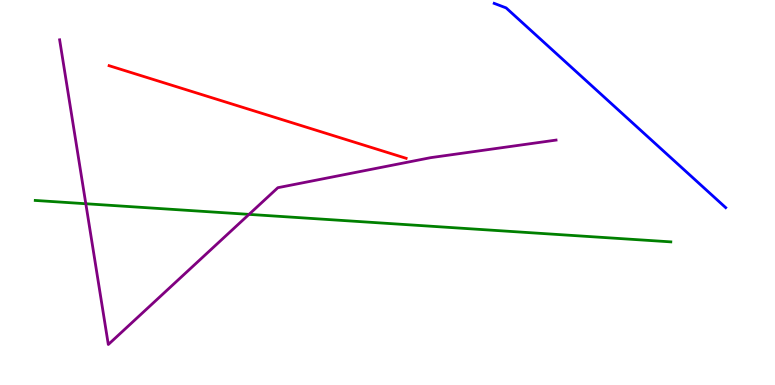[{'lines': ['blue', 'red'], 'intersections': []}, {'lines': ['green', 'red'], 'intersections': []}, {'lines': ['purple', 'red'], 'intersections': []}, {'lines': ['blue', 'green'], 'intersections': []}, {'lines': ['blue', 'purple'], 'intersections': []}, {'lines': ['green', 'purple'], 'intersections': [{'x': 1.11, 'y': 4.71}, {'x': 3.21, 'y': 4.43}]}]